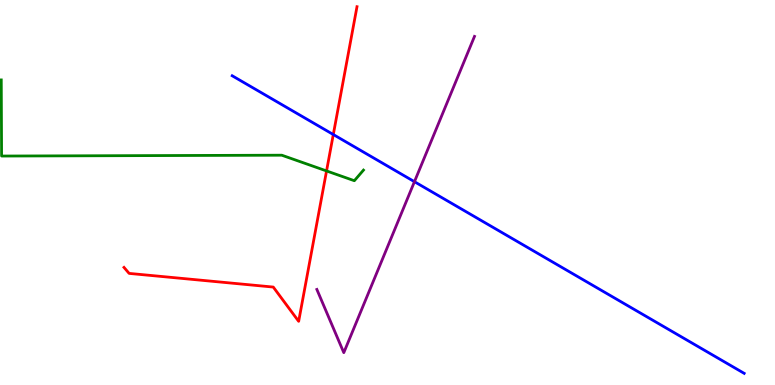[{'lines': ['blue', 'red'], 'intersections': [{'x': 4.3, 'y': 6.51}]}, {'lines': ['green', 'red'], 'intersections': [{'x': 4.21, 'y': 5.56}]}, {'lines': ['purple', 'red'], 'intersections': []}, {'lines': ['blue', 'green'], 'intersections': []}, {'lines': ['blue', 'purple'], 'intersections': [{'x': 5.35, 'y': 5.28}]}, {'lines': ['green', 'purple'], 'intersections': []}]